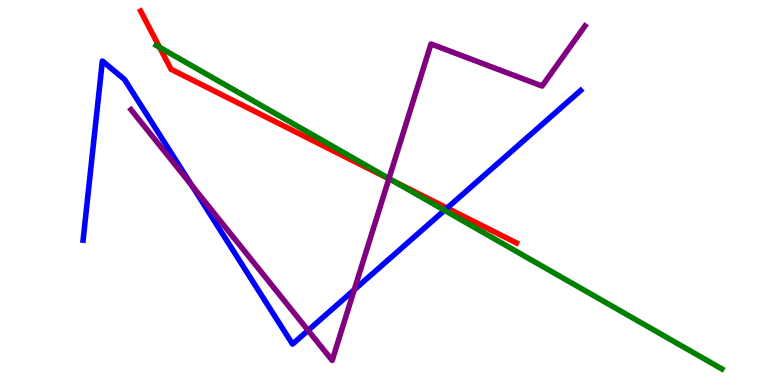[{'lines': ['blue', 'red'], 'intersections': [{'x': 5.77, 'y': 4.6}]}, {'lines': ['green', 'red'], 'intersections': [{'x': 2.06, 'y': 8.77}, {'x': 5.08, 'y': 5.3}]}, {'lines': ['purple', 'red'], 'intersections': [{'x': 5.02, 'y': 5.36}]}, {'lines': ['blue', 'green'], 'intersections': [{'x': 5.74, 'y': 4.54}]}, {'lines': ['blue', 'purple'], 'intersections': [{'x': 2.47, 'y': 5.18}, {'x': 3.98, 'y': 1.42}, {'x': 4.57, 'y': 2.47}]}, {'lines': ['green', 'purple'], 'intersections': [{'x': 5.02, 'y': 5.36}]}]